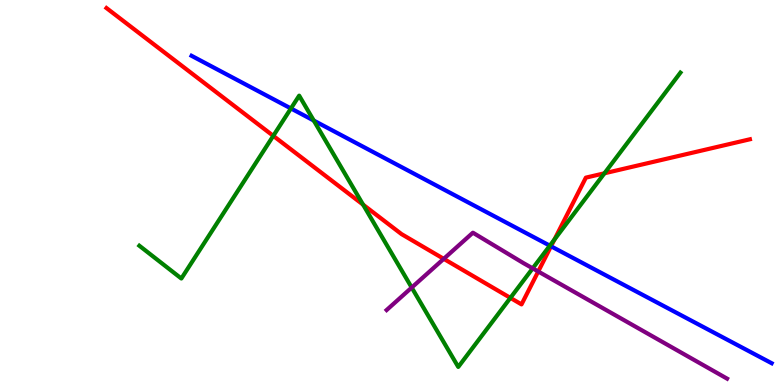[{'lines': ['blue', 'red'], 'intersections': [{'x': 7.11, 'y': 3.6}]}, {'lines': ['green', 'red'], 'intersections': [{'x': 3.53, 'y': 6.47}, {'x': 4.69, 'y': 4.68}, {'x': 6.59, 'y': 2.26}, {'x': 7.15, 'y': 3.78}, {'x': 7.8, 'y': 5.5}]}, {'lines': ['purple', 'red'], 'intersections': [{'x': 5.73, 'y': 3.28}, {'x': 6.94, 'y': 2.95}]}, {'lines': ['blue', 'green'], 'intersections': [{'x': 3.75, 'y': 7.18}, {'x': 4.05, 'y': 6.87}, {'x': 7.09, 'y': 3.62}]}, {'lines': ['blue', 'purple'], 'intersections': []}, {'lines': ['green', 'purple'], 'intersections': [{'x': 5.31, 'y': 2.53}, {'x': 6.87, 'y': 3.03}]}]